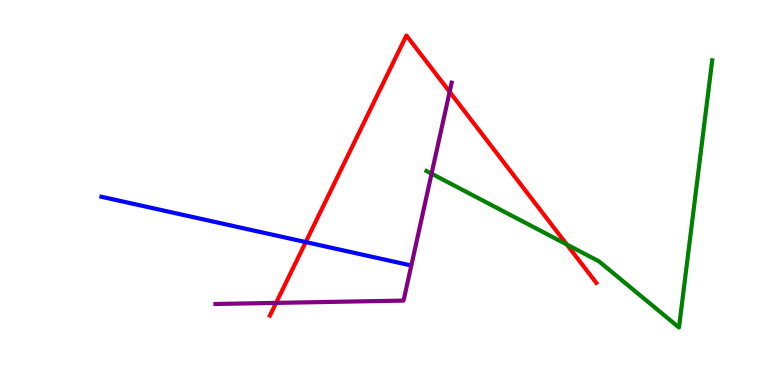[{'lines': ['blue', 'red'], 'intersections': [{'x': 3.94, 'y': 3.71}]}, {'lines': ['green', 'red'], 'intersections': [{'x': 7.31, 'y': 3.65}]}, {'lines': ['purple', 'red'], 'intersections': [{'x': 3.56, 'y': 2.13}, {'x': 5.8, 'y': 7.61}]}, {'lines': ['blue', 'green'], 'intersections': []}, {'lines': ['blue', 'purple'], 'intersections': []}, {'lines': ['green', 'purple'], 'intersections': [{'x': 5.57, 'y': 5.49}]}]